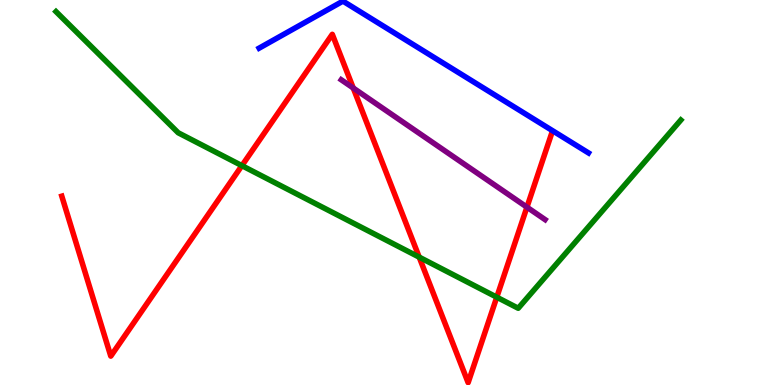[{'lines': ['blue', 'red'], 'intersections': []}, {'lines': ['green', 'red'], 'intersections': [{'x': 3.12, 'y': 5.7}, {'x': 5.41, 'y': 3.32}, {'x': 6.41, 'y': 2.28}]}, {'lines': ['purple', 'red'], 'intersections': [{'x': 4.56, 'y': 7.71}, {'x': 6.8, 'y': 4.62}]}, {'lines': ['blue', 'green'], 'intersections': []}, {'lines': ['blue', 'purple'], 'intersections': []}, {'lines': ['green', 'purple'], 'intersections': []}]